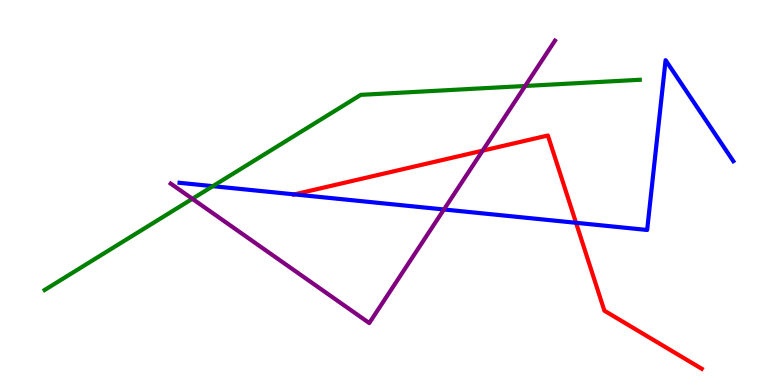[{'lines': ['blue', 'red'], 'intersections': [{'x': 3.8, 'y': 4.95}, {'x': 7.43, 'y': 4.21}]}, {'lines': ['green', 'red'], 'intersections': []}, {'lines': ['purple', 'red'], 'intersections': [{'x': 6.23, 'y': 6.09}]}, {'lines': ['blue', 'green'], 'intersections': [{'x': 2.75, 'y': 5.16}]}, {'lines': ['blue', 'purple'], 'intersections': [{'x': 5.73, 'y': 4.56}]}, {'lines': ['green', 'purple'], 'intersections': [{'x': 2.48, 'y': 4.84}, {'x': 6.78, 'y': 7.77}]}]